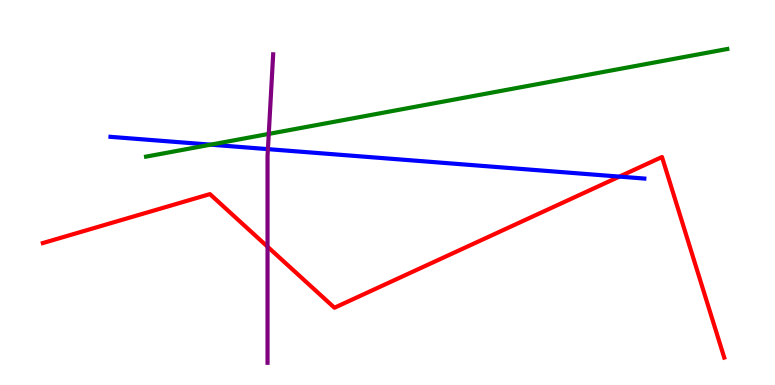[{'lines': ['blue', 'red'], 'intersections': [{'x': 7.99, 'y': 5.41}]}, {'lines': ['green', 'red'], 'intersections': []}, {'lines': ['purple', 'red'], 'intersections': [{'x': 3.45, 'y': 3.59}]}, {'lines': ['blue', 'green'], 'intersections': [{'x': 2.72, 'y': 6.24}]}, {'lines': ['blue', 'purple'], 'intersections': [{'x': 3.46, 'y': 6.13}]}, {'lines': ['green', 'purple'], 'intersections': [{'x': 3.47, 'y': 6.52}]}]